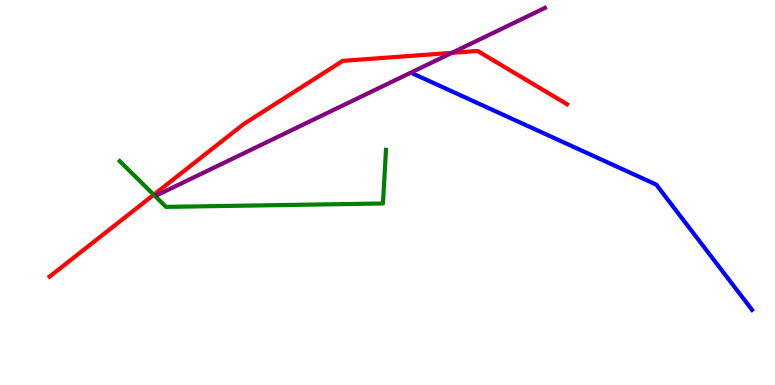[{'lines': ['blue', 'red'], 'intersections': []}, {'lines': ['green', 'red'], 'intersections': [{'x': 1.98, 'y': 4.94}]}, {'lines': ['purple', 'red'], 'intersections': [{'x': 5.83, 'y': 8.63}]}, {'lines': ['blue', 'green'], 'intersections': []}, {'lines': ['blue', 'purple'], 'intersections': []}, {'lines': ['green', 'purple'], 'intersections': []}]